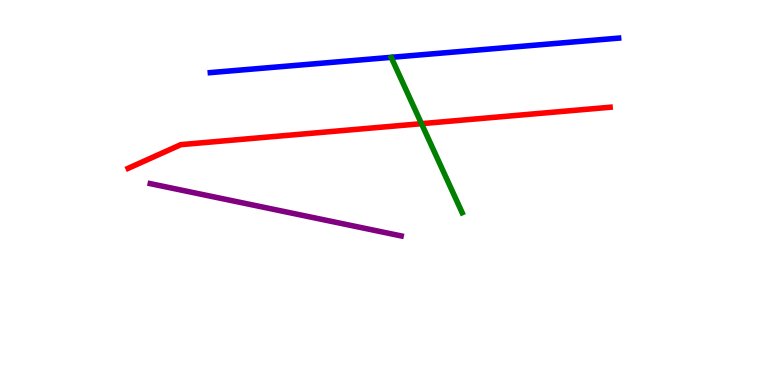[{'lines': ['blue', 'red'], 'intersections': []}, {'lines': ['green', 'red'], 'intersections': [{'x': 5.44, 'y': 6.79}]}, {'lines': ['purple', 'red'], 'intersections': []}, {'lines': ['blue', 'green'], 'intersections': []}, {'lines': ['blue', 'purple'], 'intersections': []}, {'lines': ['green', 'purple'], 'intersections': []}]